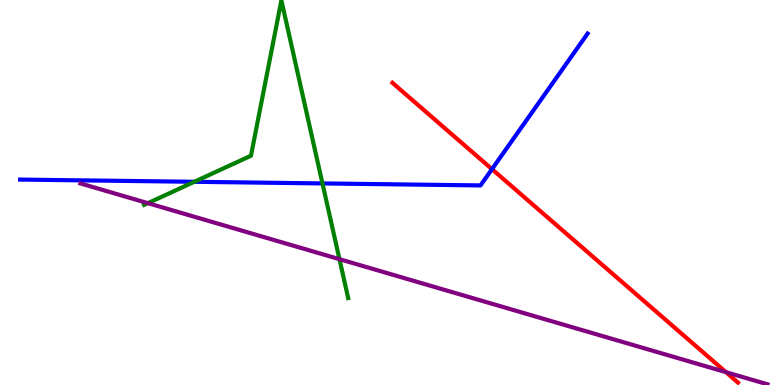[{'lines': ['blue', 'red'], 'intersections': [{'x': 6.35, 'y': 5.61}]}, {'lines': ['green', 'red'], 'intersections': []}, {'lines': ['purple', 'red'], 'intersections': [{'x': 9.37, 'y': 0.333}]}, {'lines': ['blue', 'green'], 'intersections': [{'x': 2.51, 'y': 5.28}, {'x': 4.16, 'y': 5.24}]}, {'lines': ['blue', 'purple'], 'intersections': []}, {'lines': ['green', 'purple'], 'intersections': [{'x': 1.91, 'y': 4.72}, {'x': 4.38, 'y': 3.27}]}]